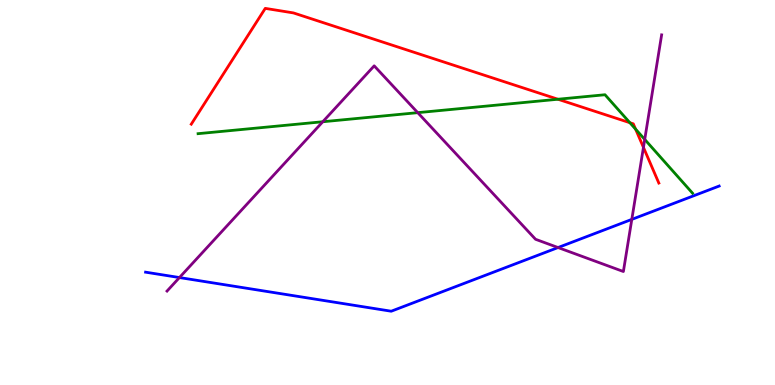[{'lines': ['blue', 'red'], 'intersections': []}, {'lines': ['green', 'red'], 'intersections': [{'x': 7.2, 'y': 7.42}, {'x': 8.13, 'y': 6.81}, {'x': 8.2, 'y': 6.65}]}, {'lines': ['purple', 'red'], 'intersections': [{'x': 8.3, 'y': 6.17}]}, {'lines': ['blue', 'green'], 'intersections': []}, {'lines': ['blue', 'purple'], 'intersections': [{'x': 2.32, 'y': 2.79}, {'x': 7.2, 'y': 3.57}, {'x': 8.15, 'y': 4.3}]}, {'lines': ['green', 'purple'], 'intersections': [{'x': 4.16, 'y': 6.84}, {'x': 5.39, 'y': 7.07}, {'x': 8.32, 'y': 6.38}]}]